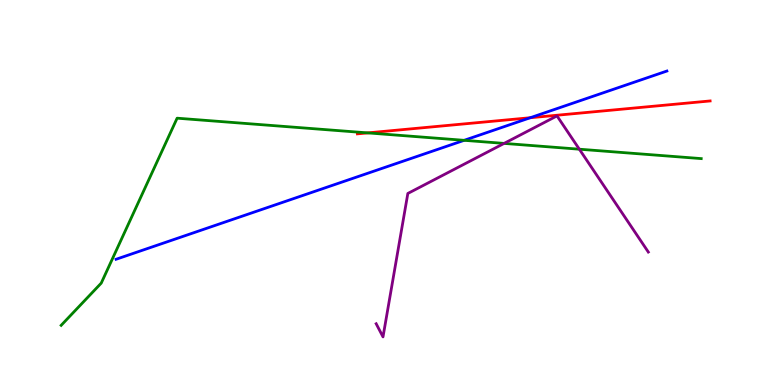[{'lines': ['blue', 'red'], 'intersections': [{'x': 6.84, 'y': 6.94}]}, {'lines': ['green', 'red'], 'intersections': [{'x': 4.75, 'y': 6.55}]}, {'lines': ['purple', 'red'], 'intersections': []}, {'lines': ['blue', 'green'], 'intersections': [{'x': 5.99, 'y': 6.36}]}, {'lines': ['blue', 'purple'], 'intersections': []}, {'lines': ['green', 'purple'], 'intersections': [{'x': 6.5, 'y': 6.28}, {'x': 7.48, 'y': 6.12}]}]